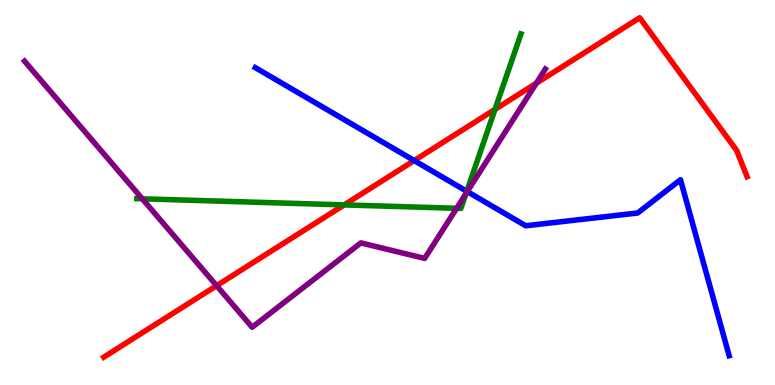[{'lines': ['blue', 'red'], 'intersections': [{'x': 5.34, 'y': 5.83}]}, {'lines': ['green', 'red'], 'intersections': [{'x': 4.44, 'y': 4.68}, {'x': 6.39, 'y': 7.16}]}, {'lines': ['purple', 'red'], 'intersections': [{'x': 2.79, 'y': 2.58}, {'x': 6.92, 'y': 7.84}]}, {'lines': ['blue', 'green'], 'intersections': [{'x': 6.02, 'y': 5.03}]}, {'lines': ['blue', 'purple'], 'intersections': [{'x': 6.03, 'y': 5.02}]}, {'lines': ['green', 'purple'], 'intersections': [{'x': 1.84, 'y': 4.84}, {'x': 5.89, 'y': 4.59}, {'x': 6.01, 'y': 4.97}]}]